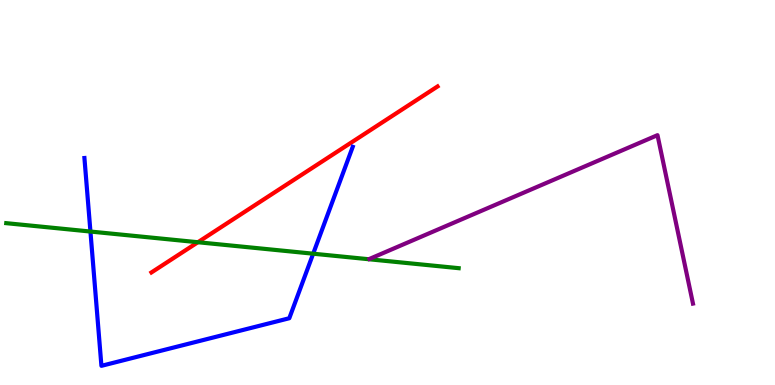[{'lines': ['blue', 'red'], 'intersections': []}, {'lines': ['green', 'red'], 'intersections': [{'x': 2.55, 'y': 3.71}]}, {'lines': ['purple', 'red'], 'intersections': []}, {'lines': ['blue', 'green'], 'intersections': [{'x': 1.17, 'y': 3.99}, {'x': 4.04, 'y': 3.41}]}, {'lines': ['blue', 'purple'], 'intersections': []}, {'lines': ['green', 'purple'], 'intersections': []}]